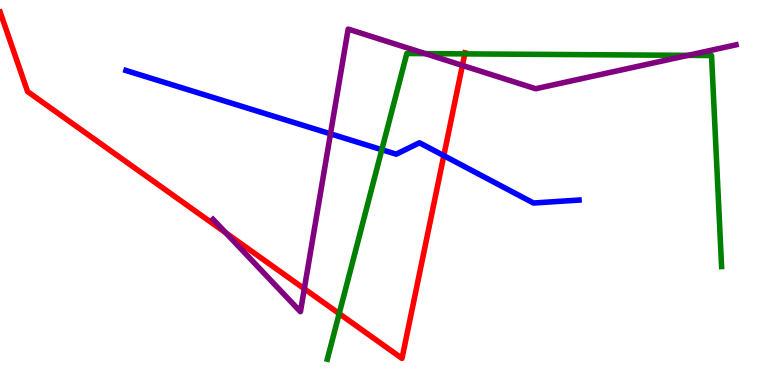[{'lines': ['blue', 'red'], 'intersections': [{'x': 5.73, 'y': 5.96}]}, {'lines': ['green', 'red'], 'intersections': [{'x': 4.38, 'y': 1.85}, {'x': 6.0, 'y': 8.6}]}, {'lines': ['purple', 'red'], 'intersections': [{'x': 2.91, 'y': 3.95}, {'x': 3.93, 'y': 2.5}, {'x': 5.97, 'y': 8.3}]}, {'lines': ['blue', 'green'], 'intersections': [{'x': 4.93, 'y': 6.11}]}, {'lines': ['blue', 'purple'], 'intersections': [{'x': 4.26, 'y': 6.52}]}, {'lines': ['green', 'purple'], 'intersections': [{'x': 5.49, 'y': 8.61}, {'x': 8.88, 'y': 8.56}]}]